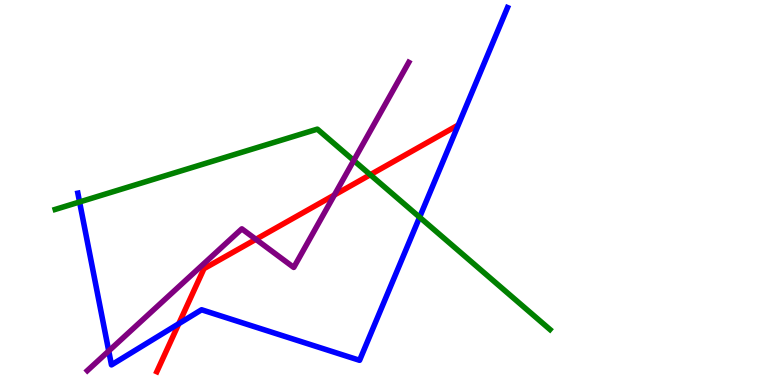[{'lines': ['blue', 'red'], 'intersections': [{'x': 2.31, 'y': 1.59}]}, {'lines': ['green', 'red'], 'intersections': [{'x': 4.78, 'y': 5.46}]}, {'lines': ['purple', 'red'], 'intersections': [{'x': 3.3, 'y': 3.78}, {'x': 4.31, 'y': 4.94}]}, {'lines': ['blue', 'green'], 'intersections': [{'x': 1.03, 'y': 4.75}, {'x': 5.41, 'y': 4.36}]}, {'lines': ['blue', 'purple'], 'intersections': [{'x': 1.4, 'y': 0.884}]}, {'lines': ['green', 'purple'], 'intersections': [{'x': 4.56, 'y': 5.83}]}]